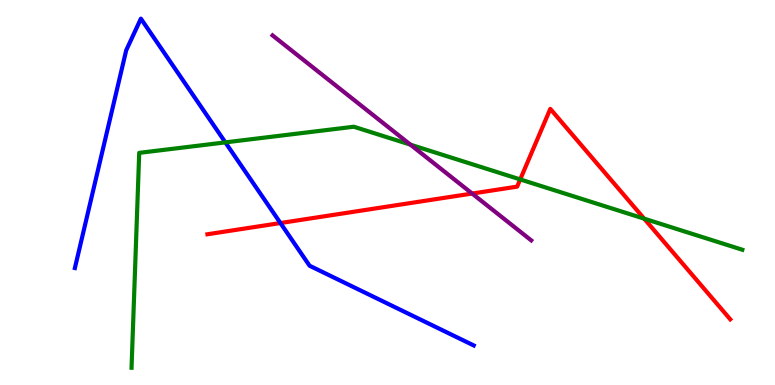[{'lines': ['blue', 'red'], 'intersections': [{'x': 3.62, 'y': 4.21}]}, {'lines': ['green', 'red'], 'intersections': [{'x': 6.71, 'y': 5.34}, {'x': 8.31, 'y': 4.32}]}, {'lines': ['purple', 'red'], 'intersections': [{'x': 6.09, 'y': 4.97}]}, {'lines': ['blue', 'green'], 'intersections': [{'x': 2.91, 'y': 6.3}]}, {'lines': ['blue', 'purple'], 'intersections': []}, {'lines': ['green', 'purple'], 'intersections': [{'x': 5.3, 'y': 6.24}]}]